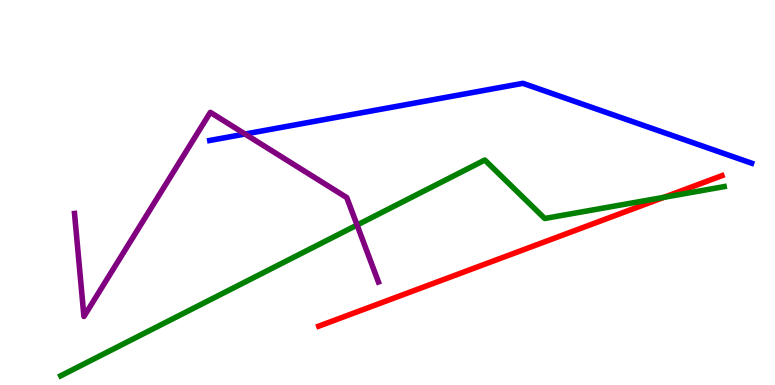[{'lines': ['blue', 'red'], 'intersections': []}, {'lines': ['green', 'red'], 'intersections': [{'x': 8.57, 'y': 4.87}]}, {'lines': ['purple', 'red'], 'intersections': []}, {'lines': ['blue', 'green'], 'intersections': []}, {'lines': ['blue', 'purple'], 'intersections': [{'x': 3.16, 'y': 6.52}]}, {'lines': ['green', 'purple'], 'intersections': [{'x': 4.61, 'y': 4.15}]}]